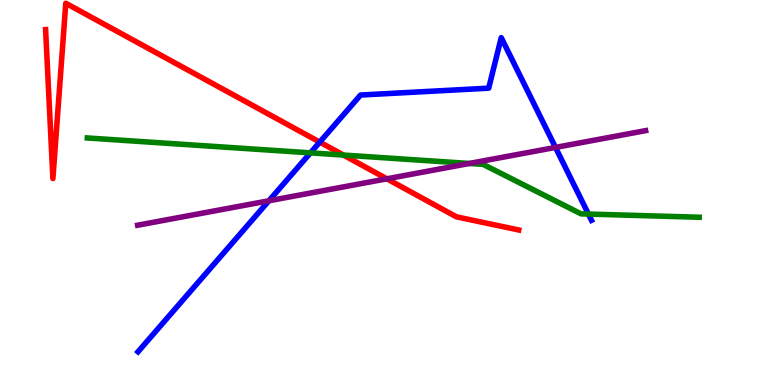[{'lines': ['blue', 'red'], 'intersections': [{'x': 4.13, 'y': 6.31}]}, {'lines': ['green', 'red'], 'intersections': [{'x': 4.43, 'y': 5.97}]}, {'lines': ['purple', 'red'], 'intersections': [{'x': 4.99, 'y': 5.36}]}, {'lines': ['blue', 'green'], 'intersections': [{'x': 4.01, 'y': 6.03}, {'x': 7.59, 'y': 4.44}]}, {'lines': ['blue', 'purple'], 'intersections': [{'x': 3.47, 'y': 4.78}, {'x': 7.17, 'y': 6.17}]}, {'lines': ['green', 'purple'], 'intersections': [{'x': 6.06, 'y': 5.75}]}]